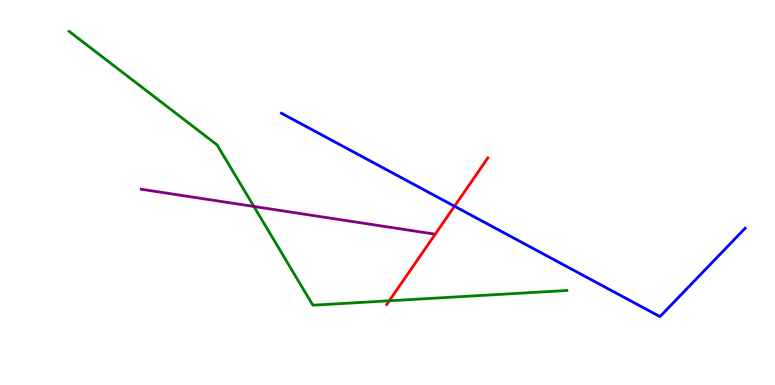[{'lines': ['blue', 'red'], 'intersections': [{'x': 5.86, 'y': 4.64}]}, {'lines': ['green', 'red'], 'intersections': [{'x': 5.02, 'y': 2.19}]}, {'lines': ['purple', 'red'], 'intersections': []}, {'lines': ['blue', 'green'], 'intersections': []}, {'lines': ['blue', 'purple'], 'intersections': []}, {'lines': ['green', 'purple'], 'intersections': [{'x': 3.28, 'y': 4.64}]}]